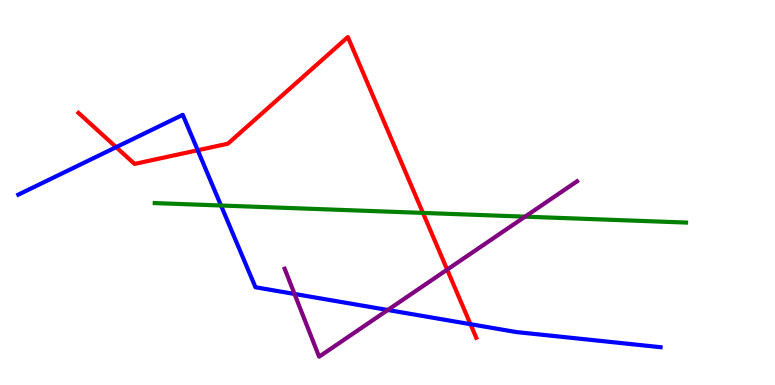[{'lines': ['blue', 'red'], 'intersections': [{'x': 1.5, 'y': 6.18}, {'x': 2.55, 'y': 6.1}, {'x': 6.07, 'y': 1.58}]}, {'lines': ['green', 'red'], 'intersections': [{'x': 5.46, 'y': 4.47}]}, {'lines': ['purple', 'red'], 'intersections': [{'x': 5.77, 'y': 3.0}]}, {'lines': ['blue', 'green'], 'intersections': [{'x': 2.85, 'y': 4.66}]}, {'lines': ['blue', 'purple'], 'intersections': [{'x': 3.8, 'y': 2.36}, {'x': 5.0, 'y': 1.95}]}, {'lines': ['green', 'purple'], 'intersections': [{'x': 6.77, 'y': 4.37}]}]